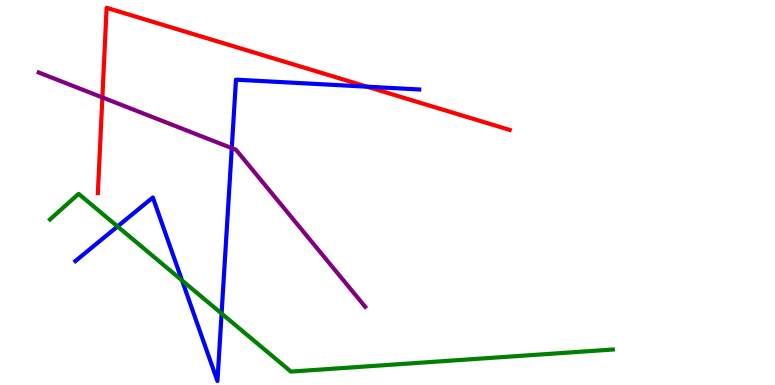[{'lines': ['blue', 'red'], 'intersections': [{'x': 4.74, 'y': 7.75}]}, {'lines': ['green', 'red'], 'intersections': []}, {'lines': ['purple', 'red'], 'intersections': [{'x': 1.32, 'y': 7.47}]}, {'lines': ['blue', 'green'], 'intersections': [{'x': 1.52, 'y': 4.12}, {'x': 2.35, 'y': 2.72}, {'x': 2.86, 'y': 1.86}]}, {'lines': ['blue', 'purple'], 'intersections': [{'x': 2.99, 'y': 6.15}]}, {'lines': ['green', 'purple'], 'intersections': []}]